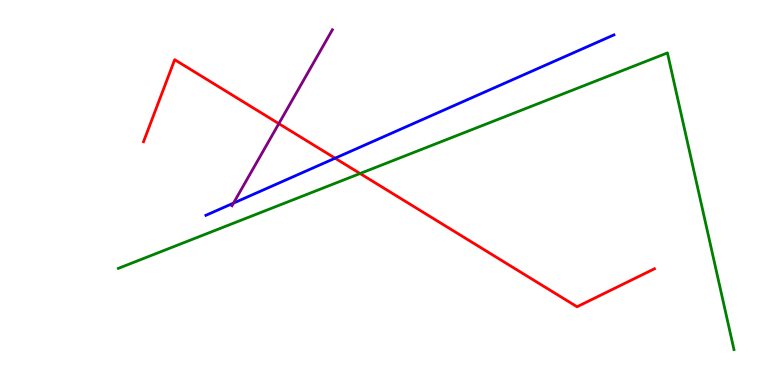[{'lines': ['blue', 'red'], 'intersections': [{'x': 4.32, 'y': 5.89}]}, {'lines': ['green', 'red'], 'intersections': [{'x': 4.65, 'y': 5.49}]}, {'lines': ['purple', 'red'], 'intersections': [{'x': 3.6, 'y': 6.79}]}, {'lines': ['blue', 'green'], 'intersections': []}, {'lines': ['blue', 'purple'], 'intersections': [{'x': 3.01, 'y': 4.72}]}, {'lines': ['green', 'purple'], 'intersections': []}]